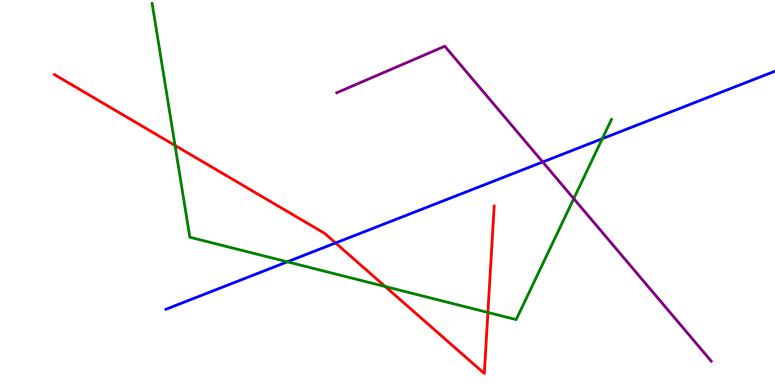[{'lines': ['blue', 'red'], 'intersections': [{'x': 4.33, 'y': 3.69}]}, {'lines': ['green', 'red'], 'intersections': [{'x': 2.26, 'y': 6.22}, {'x': 4.97, 'y': 2.56}, {'x': 6.3, 'y': 1.88}]}, {'lines': ['purple', 'red'], 'intersections': []}, {'lines': ['blue', 'green'], 'intersections': [{'x': 3.71, 'y': 3.2}, {'x': 7.77, 'y': 6.4}]}, {'lines': ['blue', 'purple'], 'intersections': [{'x': 7.0, 'y': 5.79}]}, {'lines': ['green', 'purple'], 'intersections': [{'x': 7.4, 'y': 4.84}]}]